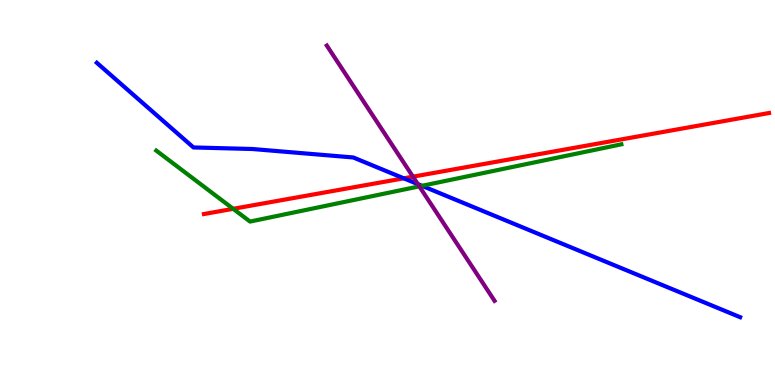[{'lines': ['blue', 'red'], 'intersections': [{'x': 5.21, 'y': 5.37}]}, {'lines': ['green', 'red'], 'intersections': [{'x': 3.01, 'y': 4.58}]}, {'lines': ['purple', 'red'], 'intersections': [{'x': 5.33, 'y': 5.41}]}, {'lines': ['blue', 'green'], 'intersections': [{'x': 5.44, 'y': 5.17}]}, {'lines': ['blue', 'purple'], 'intersections': [{'x': 5.39, 'y': 5.22}]}, {'lines': ['green', 'purple'], 'intersections': [{'x': 5.41, 'y': 5.16}]}]